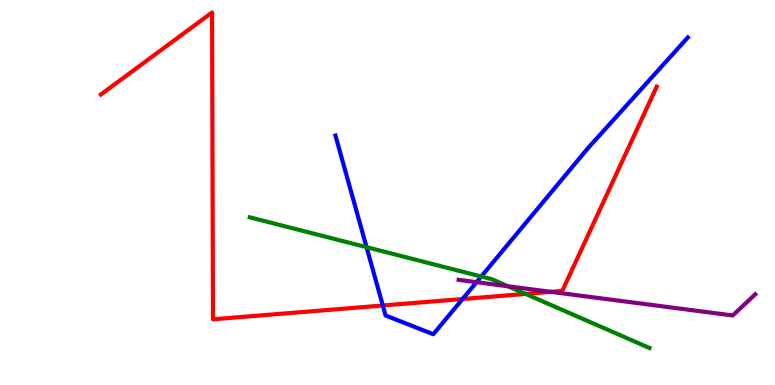[{'lines': ['blue', 'red'], 'intersections': [{'x': 4.94, 'y': 2.07}, {'x': 5.97, 'y': 2.23}]}, {'lines': ['green', 'red'], 'intersections': [{'x': 6.78, 'y': 2.37}]}, {'lines': ['purple', 'red'], 'intersections': [{'x': 7.11, 'y': 2.42}]}, {'lines': ['blue', 'green'], 'intersections': [{'x': 4.73, 'y': 3.58}, {'x': 6.21, 'y': 2.82}]}, {'lines': ['blue', 'purple'], 'intersections': [{'x': 6.15, 'y': 2.67}]}, {'lines': ['green', 'purple'], 'intersections': [{'x': 6.56, 'y': 2.56}]}]